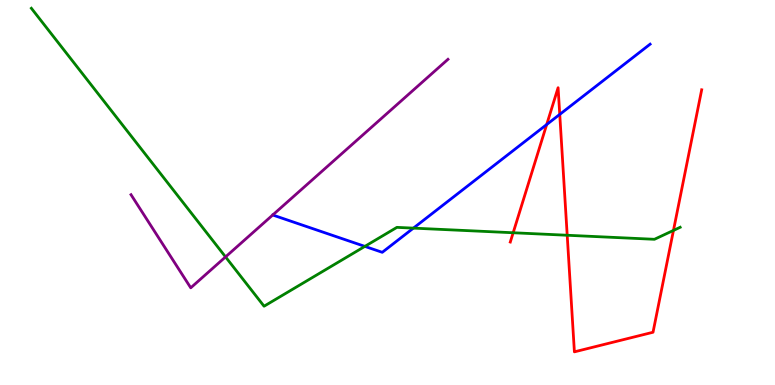[{'lines': ['blue', 'red'], 'intersections': [{'x': 7.05, 'y': 6.76}, {'x': 7.22, 'y': 7.03}]}, {'lines': ['green', 'red'], 'intersections': [{'x': 6.62, 'y': 3.95}, {'x': 7.32, 'y': 3.89}, {'x': 8.69, 'y': 4.02}]}, {'lines': ['purple', 'red'], 'intersections': []}, {'lines': ['blue', 'green'], 'intersections': [{'x': 4.71, 'y': 3.6}, {'x': 5.33, 'y': 4.07}]}, {'lines': ['blue', 'purple'], 'intersections': []}, {'lines': ['green', 'purple'], 'intersections': [{'x': 2.91, 'y': 3.33}]}]